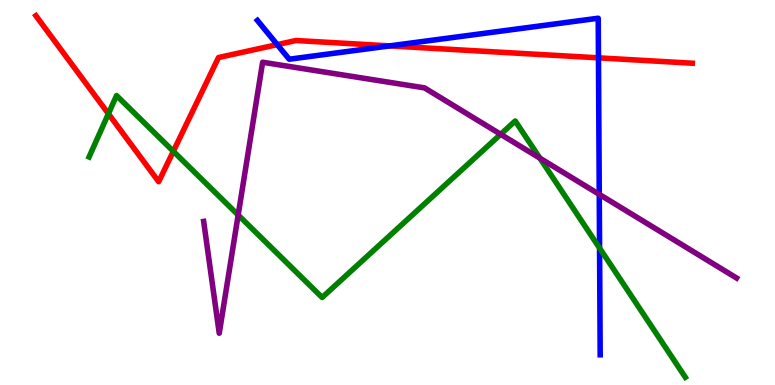[{'lines': ['blue', 'red'], 'intersections': [{'x': 3.58, 'y': 8.84}, {'x': 5.03, 'y': 8.81}, {'x': 7.72, 'y': 8.5}]}, {'lines': ['green', 'red'], 'intersections': [{'x': 1.4, 'y': 7.05}, {'x': 2.24, 'y': 6.07}]}, {'lines': ['purple', 'red'], 'intersections': []}, {'lines': ['blue', 'green'], 'intersections': [{'x': 7.74, 'y': 3.56}]}, {'lines': ['blue', 'purple'], 'intersections': [{'x': 7.73, 'y': 4.95}]}, {'lines': ['green', 'purple'], 'intersections': [{'x': 3.07, 'y': 4.42}, {'x': 6.46, 'y': 6.51}, {'x': 6.97, 'y': 5.89}]}]